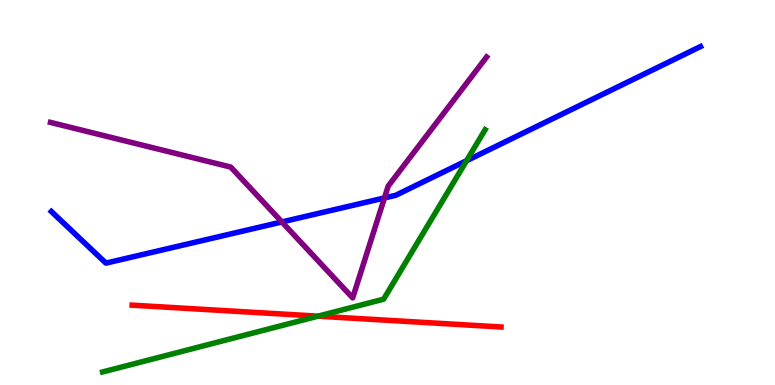[{'lines': ['blue', 'red'], 'intersections': []}, {'lines': ['green', 'red'], 'intersections': [{'x': 4.1, 'y': 1.79}]}, {'lines': ['purple', 'red'], 'intersections': []}, {'lines': ['blue', 'green'], 'intersections': [{'x': 6.02, 'y': 5.83}]}, {'lines': ['blue', 'purple'], 'intersections': [{'x': 3.64, 'y': 4.24}, {'x': 4.96, 'y': 4.86}]}, {'lines': ['green', 'purple'], 'intersections': []}]